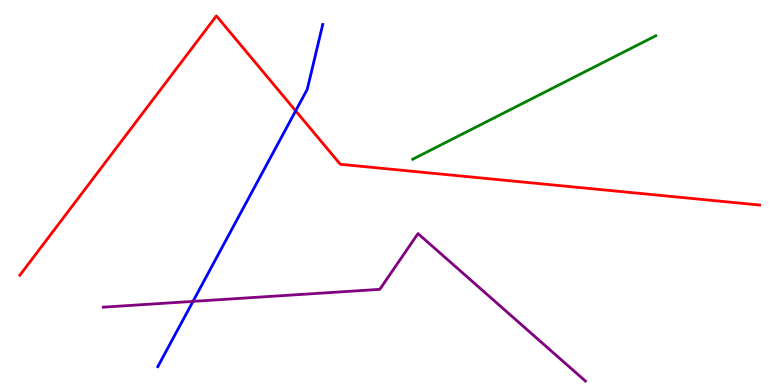[{'lines': ['blue', 'red'], 'intersections': [{'x': 3.82, 'y': 7.12}]}, {'lines': ['green', 'red'], 'intersections': []}, {'lines': ['purple', 'red'], 'intersections': []}, {'lines': ['blue', 'green'], 'intersections': []}, {'lines': ['blue', 'purple'], 'intersections': [{'x': 2.49, 'y': 2.17}]}, {'lines': ['green', 'purple'], 'intersections': []}]